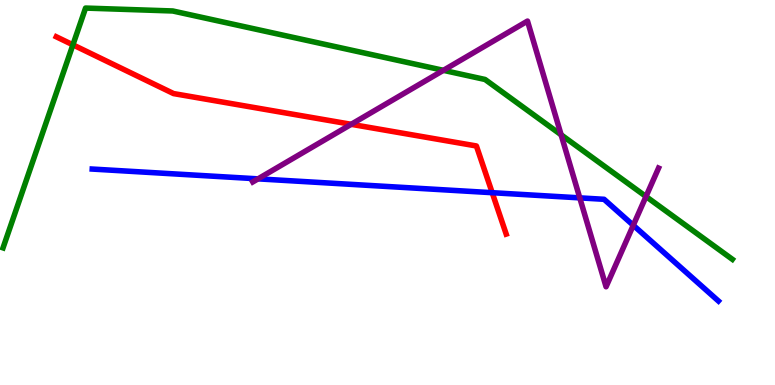[{'lines': ['blue', 'red'], 'intersections': [{'x': 6.35, 'y': 5.0}]}, {'lines': ['green', 'red'], 'intersections': [{'x': 0.941, 'y': 8.84}]}, {'lines': ['purple', 'red'], 'intersections': [{'x': 4.53, 'y': 6.77}]}, {'lines': ['blue', 'green'], 'intersections': []}, {'lines': ['blue', 'purple'], 'intersections': [{'x': 3.33, 'y': 5.35}, {'x': 7.48, 'y': 4.86}, {'x': 8.17, 'y': 4.15}]}, {'lines': ['green', 'purple'], 'intersections': [{'x': 5.72, 'y': 8.17}, {'x': 7.24, 'y': 6.5}, {'x': 8.34, 'y': 4.9}]}]